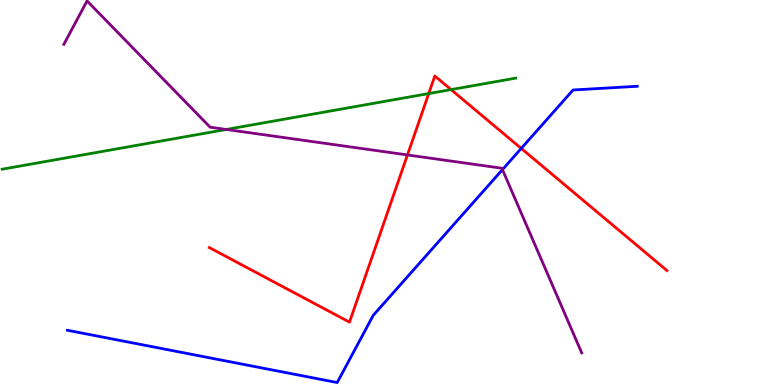[{'lines': ['blue', 'red'], 'intersections': [{'x': 6.73, 'y': 6.14}]}, {'lines': ['green', 'red'], 'intersections': [{'x': 5.53, 'y': 7.57}, {'x': 5.82, 'y': 7.67}]}, {'lines': ['purple', 'red'], 'intersections': [{'x': 5.26, 'y': 5.98}]}, {'lines': ['blue', 'green'], 'intersections': []}, {'lines': ['blue', 'purple'], 'intersections': [{'x': 6.48, 'y': 5.59}]}, {'lines': ['green', 'purple'], 'intersections': [{'x': 2.92, 'y': 6.64}]}]